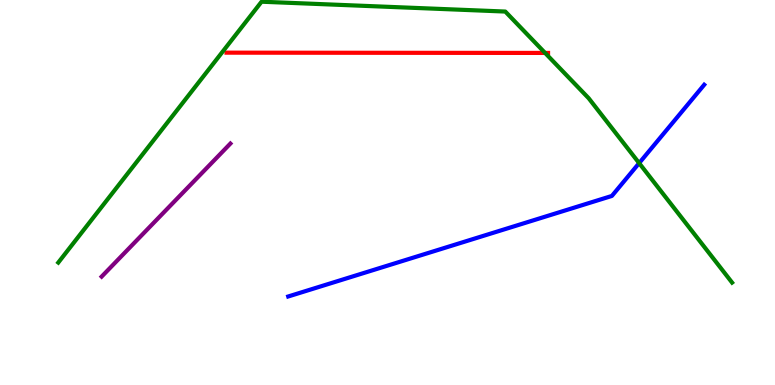[{'lines': ['blue', 'red'], 'intersections': []}, {'lines': ['green', 'red'], 'intersections': [{'x': 7.03, 'y': 8.63}]}, {'lines': ['purple', 'red'], 'intersections': []}, {'lines': ['blue', 'green'], 'intersections': [{'x': 8.25, 'y': 5.76}]}, {'lines': ['blue', 'purple'], 'intersections': []}, {'lines': ['green', 'purple'], 'intersections': []}]